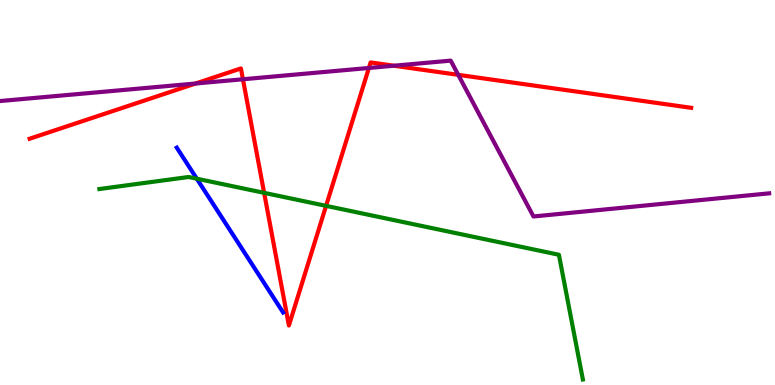[{'lines': ['blue', 'red'], 'intersections': []}, {'lines': ['green', 'red'], 'intersections': [{'x': 3.41, 'y': 4.99}, {'x': 4.21, 'y': 4.65}]}, {'lines': ['purple', 'red'], 'intersections': [{'x': 2.52, 'y': 7.83}, {'x': 3.13, 'y': 7.94}, {'x': 4.76, 'y': 8.23}, {'x': 5.08, 'y': 8.29}, {'x': 5.91, 'y': 8.06}]}, {'lines': ['blue', 'green'], 'intersections': [{'x': 2.54, 'y': 5.36}]}, {'lines': ['blue', 'purple'], 'intersections': []}, {'lines': ['green', 'purple'], 'intersections': []}]